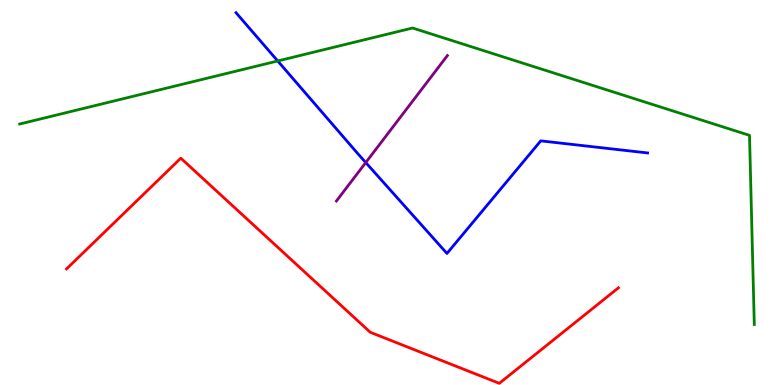[{'lines': ['blue', 'red'], 'intersections': []}, {'lines': ['green', 'red'], 'intersections': []}, {'lines': ['purple', 'red'], 'intersections': []}, {'lines': ['blue', 'green'], 'intersections': [{'x': 3.58, 'y': 8.42}]}, {'lines': ['blue', 'purple'], 'intersections': [{'x': 4.72, 'y': 5.78}]}, {'lines': ['green', 'purple'], 'intersections': []}]